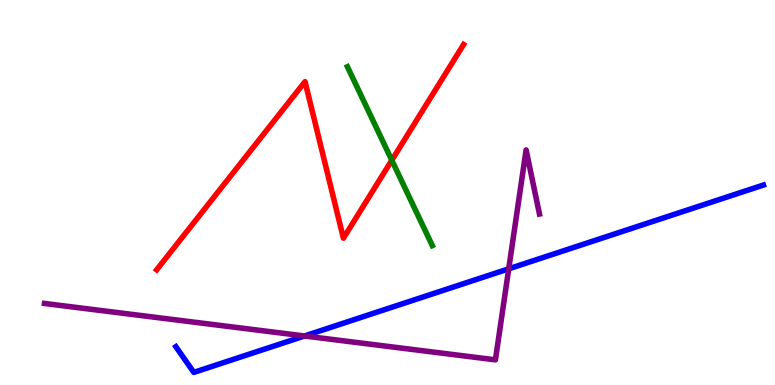[{'lines': ['blue', 'red'], 'intersections': []}, {'lines': ['green', 'red'], 'intersections': [{'x': 5.06, 'y': 5.84}]}, {'lines': ['purple', 'red'], 'intersections': []}, {'lines': ['blue', 'green'], 'intersections': []}, {'lines': ['blue', 'purple'], 'intersections': [{'x': 3.93, 'y': 1.27}, {'x': 6.56, 'y': 3.02}]}, {'lines': ['green', 'purple'], 'intersections': []}]